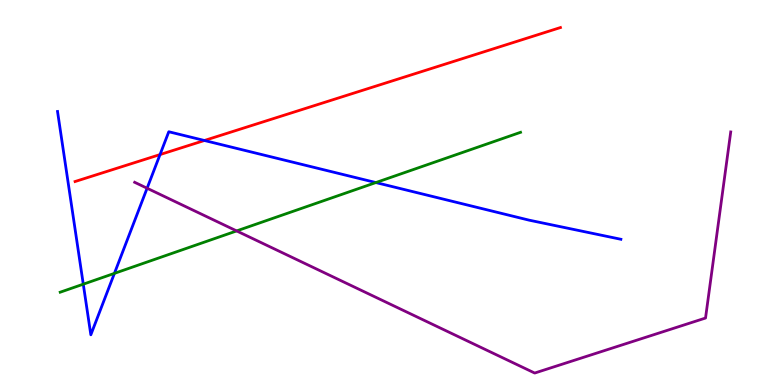[{'lines': ['blue', 'red'], 'intersections': [{'x': 2.06, 'y': 5.98}, {'x': 2.64, 'y': 6.35}]}, {'lines': ['green', 'red'], 'intersections': []}, {'lines': ['purple', 'red'], 'intersections': []}, {'lines': ['blue', 'green'], 'intersections': [{'x': 1.07, 'y': 2.62}, {'x': 1.48, 'y': 2.9}, {'x': 4.85, 'y': 5.26}]}, {'lines': ['blue', 'purple'], 'intersections': [{'x': 1.9, 'y': 5.11}]}, {'lines': ['green', 'purple'], 'intersections': [{'x': 3.05, 'y': 4.0}]}]